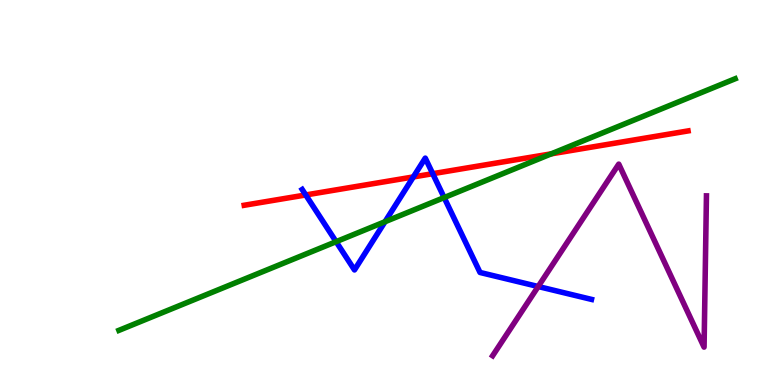[{'lines': ['blue', 'red'], 'intersections': [{'x': 3.95, 'y': 4.94}, {'x': 5.33, 'y': 5.4}, {'x': 5.58, 'y': 5.49}]}, {'lines': ['green', 'red'], 'intersections': [{'x': 7.11, 'y': 6.0}]}, {'lines': ['purple', 'red'], 'intersections': []}, {'lines': ['blue', 'green'], 'intersections': [{'x': 4.34, 'y': 3.72}, {'x': 4.97, 'y': 4.24}, {'x': 5.73, 'y': 4.87}]}, {'lines': ['blue', 'purple'], 'intersections': [{'x': 6.94, 'y': 2.56}]}, {'lines': ['green', 'purple'], 'intersections': []}]